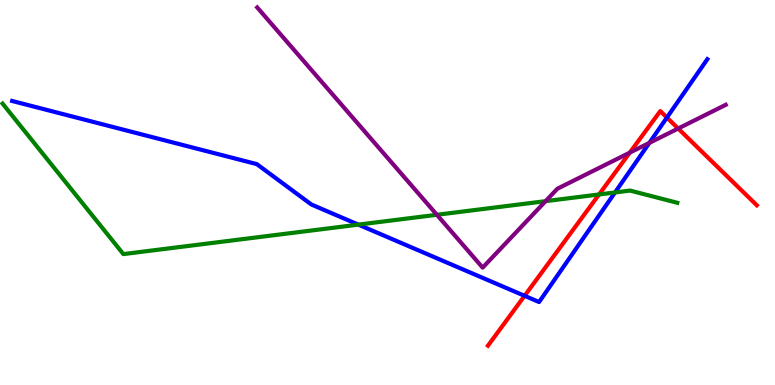[{'lines': ['blue', 'red'], 'intersections': [{'x': 6.77, 'y': 2.32}, {'x': 8.61, 'y': 6.95}]}, {'lines': ['green', 'red'], 'intersections': [{'x': 7.73, 'y': 4.95}]}, {'lines': ['purple', 'red'], 'intersections': [{'x': 8.13, 'y': 6.04}, {'x': 8.75, 'y': 6.66}]}, {'lines': ['blue', 'green'], 'intersections': [{'x': 4.62, 'y': 4.17}, {'x': 7.94, 'y': 5.0}]}, {'lines': ['blue', 'purple'], 'intersections': [{'x': 8.38, 'y': 6.29}]}, {'lines': ['green', 'purple'], 'intersections': [{'x': 5.64, 'y': 4.42}, {'x': 7.04, 'y': 4.78}]}]